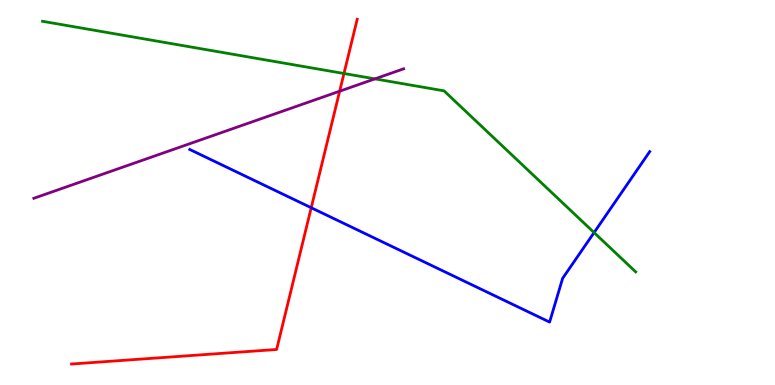[{'lines': ['blue', 'red'], 'intersections': [{'x': 4.02, 'y': 4.6}]}, {'lines': ['green', 'red'], 'intersections': [{'x': 4.44, 'y': 8.09}]}, {'lines': ['purple', 'red'], 'intersections': [{'x': 4.38, 'y': 7.63}]}, {'lines': ['blue', 'green'], 'intersections': [{'x': 7.67, 'y': 3.96}]}, {'lines': ['blue', 'purple'], 'intersections': []}, {'lines': ['green', 'purple'], 'intersections': [{'x': 4.84, 'y': 7.95}]}]